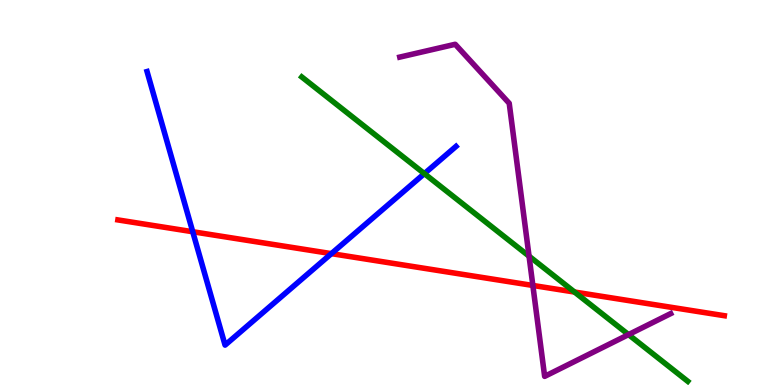[{'lines': ['blue', 'red'], 'intersections': [{'x': 2.49, 'y': 3.98}, {'x': 4.28, 'y': 3.41}]}, {'lines': ['green', 'red'], 'intersections': [{'x': 7.41, 'y': 2.41}]}, {'lines': ['purple', 'red'], 'intersections': [{'x': 6.88, 'y': 2.59}]}, {'lines': ['blue', 'green'], 'intersections': [{'x': 5.48, 'y': 5.49}]}, {'lines': ['blue', 'purple'], 'intersections': []}, {'lines': ['green', 'purple'], 'intersections': [{'x': 6.83, 'y': 3.35}, {'x': 8.11, 'y': 1.31}]}]